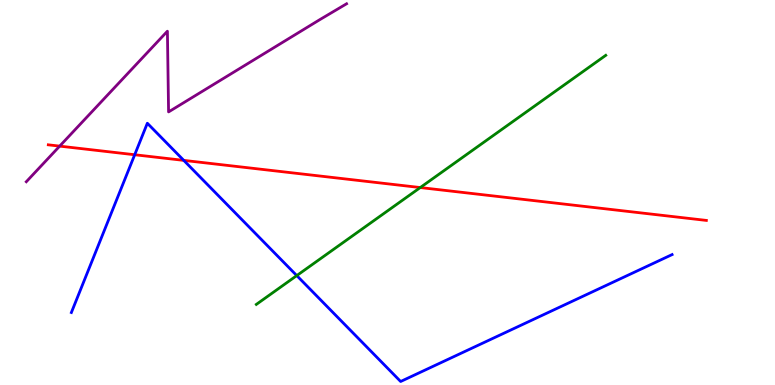[{'lines': ['blue', 'red'], 'intersections': [{'x': 1.74, 'y': 5.98}, {'x': 2.37, 'y': 5.83}]}, {'lines': ['green', 'red'], 'intersections': [{'x': 5.42, 'y': 5.13}]}, {'lines': ['purple', 'red'], 'intersections': [{'x': 0.77, 'y': 6.2}]}, {'lines': ['blue', 'green'], 'intersections': [{'x': 3.83, 'y': 2.84}]}, {'lines': ['blue', 'purple'], 'intersections': []}, {'lines': ['green', 'purple'], 'intersections': []}]